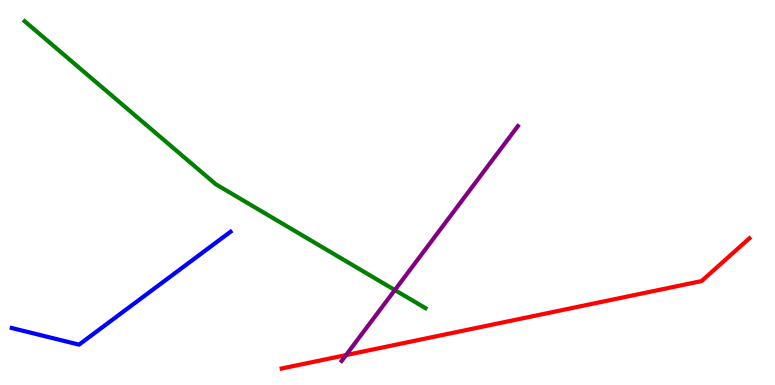[{'lines': ['blue', 'red'], 'intersections': []}, {'lines': ['green', 'red'], 'intersections': []}, {'lines': ['purple', 'red'], 'intersections': [{'x': 4.47, 'y': 0.777}]}, {'lines': ['blue', 'green'], 'intersections': []}, {'lines': ['blue', 'purple'], 'intersections': []}, {'lines': ['green', 'purple'], 'intersections': [{'x': 5.09, 'y': 2.47}]}]